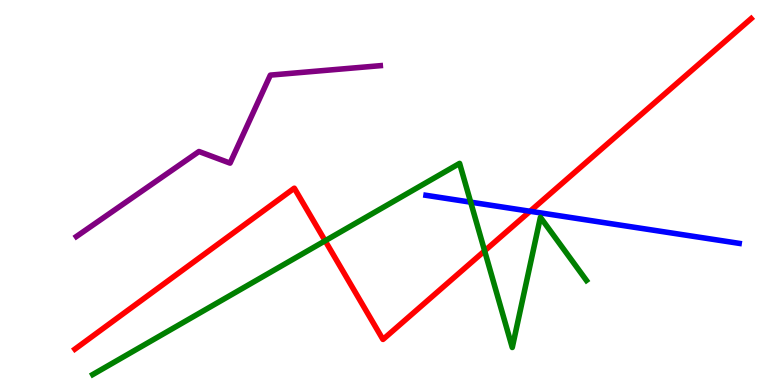[{'lines': ['blue', 'red'], 'intersections': [{'x': 6.84, 'y': 4.51}]}, {'lines': ['green', 'red'], 'intersections': [{'x': 4.2, 'y': 3.75}, {'x': 6.25, 'y': 3.48}]}, {'lines': ['purple', 'red'], 'intersections': []}, {'lines': ['blue', 'green'], 'intersections': [{'x': 6.07, 'y': 4.75}]}, {'lines': ['blue', 'purple'], 'intersections': []}, {'lines': ['green', 'purple'], 'intersections': []}]